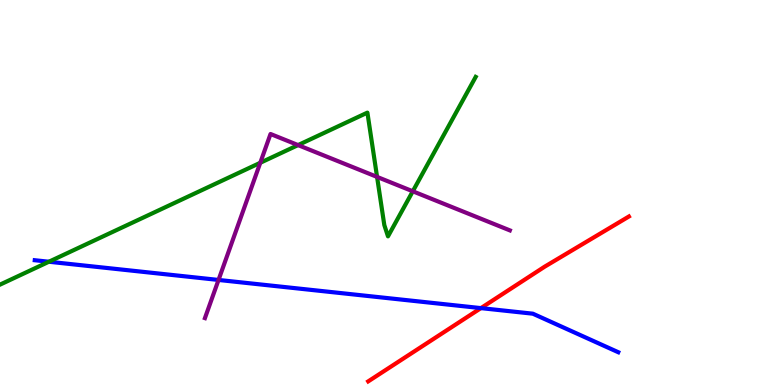[{'lines': ['blue', 'red'], 'intersections': [{'x': 6.21, 'y': 2.0}]}, {'lines': ['green', 'red'], 'intersections': []}, {'lines': ['purple', 'red'], 'intersections': []}, {'lines': ['blue', 'green'], 'intersections': [{'x': 0.631, 'y': 3.2}]}, {'lines': ['blue', 'purple'], 'intersections': [{'x': 2.82, 'y': 2.73}]}, {'lines': ['green', 'purple'], 'intersections': [{'x': 3.36, 'y': 5.77}, {'x': 3.85, 'y': 6.23}, {'x': 4.87, 'y': 5.41}, {'x': 5.33, 'y': 5.03}]}]